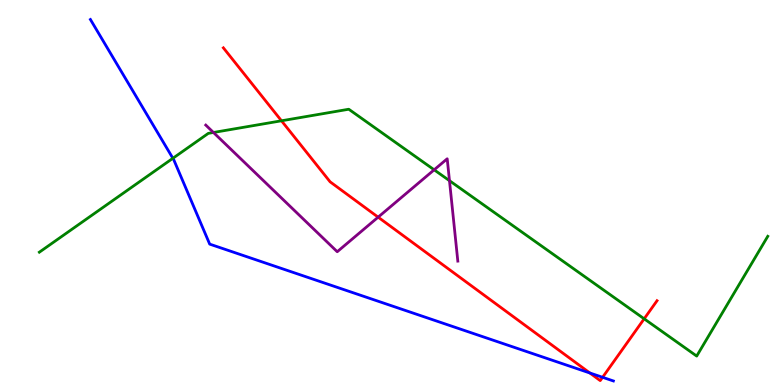[{'lines': ['blue', 'red'], 'intersections': [{'x': 7.61, 'y': 0.312}, {'x': 7.78, 'y': 0.2}]}, {'lines': ['green', 'red'], 'intersections': [{'x': 3.63, 'y': 6.86}, {'x': 8.31, 'y': 1.72}]}, {'lines': ['purple', 'red'], 'intersections': [{'x': 4.88, 'y': 4.36}]}, {'lines': ['blue', 'green'], 'intersections': [{'x': 2.23, 'y': 5.89}]}, {'lines': ['blue', 'purple'], 'intersections': []}, {'lines': ['green', 'purple'], 'intersections': [{'x': 2.75, 'y': 6.56}, {'x': 5.6, 'y': 5.59}, {'x': 5.8, 'y': 5.31}]}]